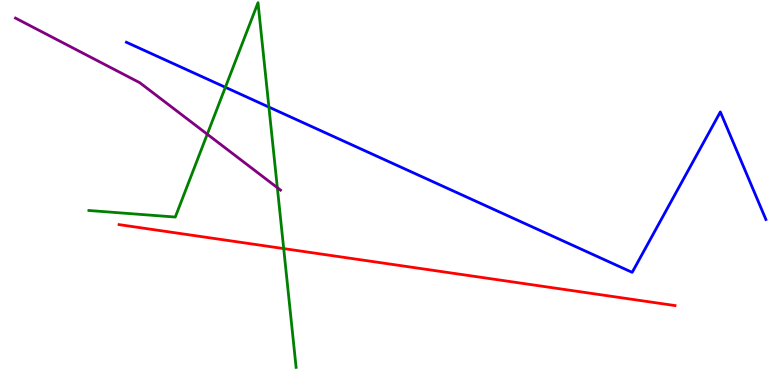[{'lines': ['blue', 'red'], 'intersections': []}, {'lines': ['green', 'red'], 'intersections': [{'x': 3.66, 'y': 3.54}]}, {'lines': ['purple', 'red'], 'intersections': []}, {'lines': ['blue', 'green'], 'intersections': [{'x': 2.91, 'y': 7.73}, {'x': 3.47, 'y': 7.22}]}, {'lines': ['blue', 'purple'], 'intersections': []}, {'lines': ['green', 'purple'], 'intersections': [{'x': 2.67, 'y': 6.51}, {'x': 3.58, 'y': 5.13}]}]